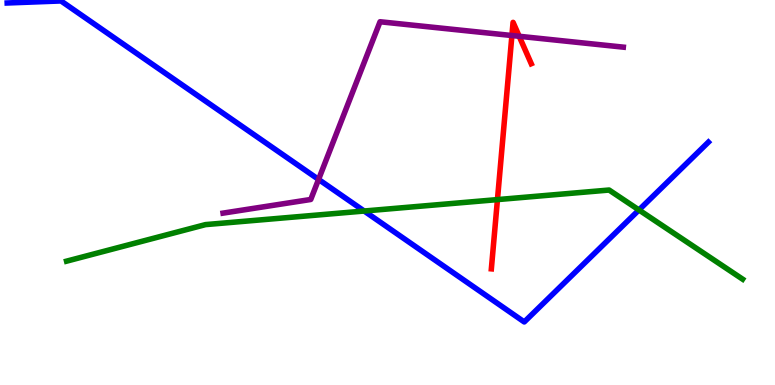[{'lines': ['blue', 'red'], 'intersections': []}, {'lines': ['green', 'red'], 'intersections': [{'x': 6.42, 'y': 4.82}]}, {'lines': ['purple', 'red'], 'intersections': [{'x': 6.61, 'y': 9.08}, {'x': 6.7, 'y': 9.06}]}, {'lines': ['blue', 'green'], 'intersections': [{'x': 4.7, 'y': 4.52}, {'x': 8.24, 'y': 4.55}]}, {'lines': ['blue', 'purple'], 'intersections': [{'x': 4.11, 'y': 5.34}]}, {'lines': ['green', 'purple'], 'intersections': []}]